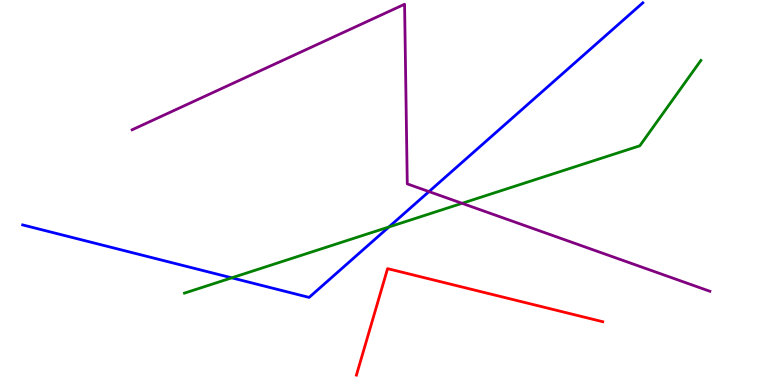[{'lines': ['blue', 'red'], 'intersections': []}, {'lines': ['green', 'red'], 'intersections': []}, {'lines': ['purple', 'red'], 'intersections': []}, {'lines': ['blue', 'green'], 'intersections': [{'x': 2.99, 'y': 2.78}, {'x': 5.02, 'y': 4.1}]}, {'lines': ['blue', 'purple'], 'intersections': [{'x': 5.54, 'y': 5.02}]}, {'lines': ['green', 'purple'], 'intersections': [{'x': 5.96, 'y': 4.72}]}]